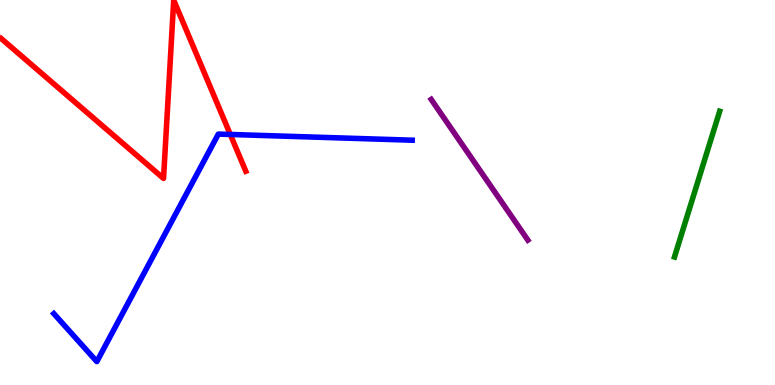[{'lines': ['blue', 'red'], 'intersections': [{'x': 2.97, 'y': 6.51}]}, {'lines': ['green', 'red'], 'intersections': []}, {'lines': ['purple', 'red'], 'intersections': []}, {'lines': ['blue', 'green'], 'intersections': []}, {'lines': ['blue', 'purple'], 'intersections': []}, {'lines': ['green', 'purple'], 'intersections': []}]